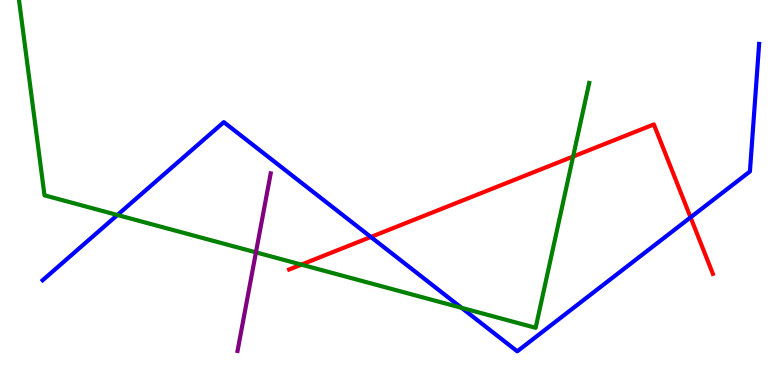[{'lines': ['blue', 'red'], 'intersections': [{'x': 4.79, 'y': 3.84}, {'x': 8.91, 'y': 4.35}]}, {'lines': ['green', 'red'], 'intersections': [{'x': 3.89, 'y': 3.13}, {'x': 7.39, 'y': 5.93}]}, {'lines': ['purple', 'red'], 'intersections': []}, {'lines': ['blue', 'green'], 'intersections': [{'x': 1.51, 'y': 4.42}, {'x': 5.96, 'y': 2.0}]}, {'lines': ['blue', 'purple'], 'intersections': []}, {'lines': ['green', 'purple'], 'intersections': [{'x': 3.3, 'y': 3.45}]}]